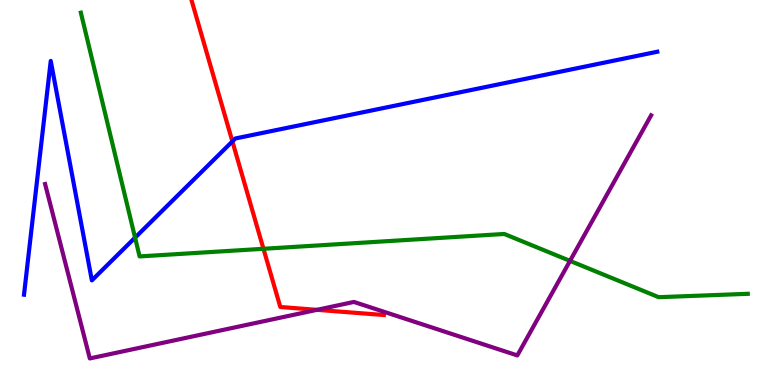[{'lines': ['blue', 'red'], 'intersections': [{'x': 3.0, 'y': 6.33}]}, {'lines': ['green', 'red'], 'intersections': [{'x': 3.4, 'y': 3.54}]}, {'lines': ['purple', 'red'], 'intersections': [{'x': 4.09, 'y': 1.95}]}, {'lines': ['blue', 'green'], 'intersections': [{'x': 1.74, 'y': 3.83}]}, {'lines': ['blue', 'purple'], 'intersections': []}, {'lines': ['green', 'purple'], 'intersections': [{'x': 7.36, 'y': 3.22}]}]